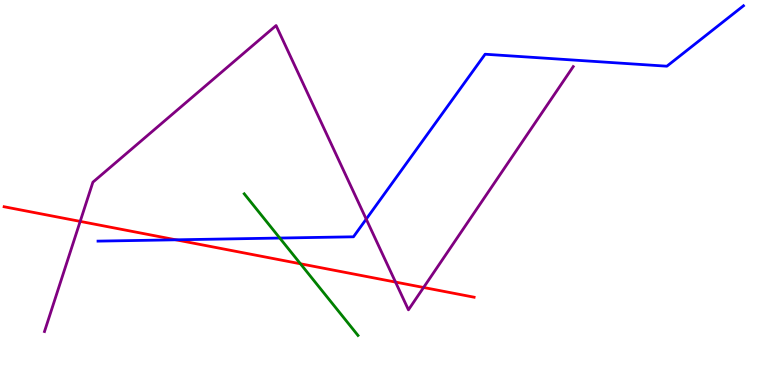[{'lines': ['blue', 'red'], 'intersections': [{'x': 2.27, 'y': 3.77}]}, {'lines': ['green', 'red'], 'intersections': [{'x': 3.88, 'y': 3.15}]}, {'lines': ['purple', 'red'], 'intersections': [{'x': 1.03, 'y': 4.25}, {'x': 5.1, 'y': 2.67}, {'x': 5.47, 'y': 2.53}]}, {'lines': ['blue', 'green'], 'intersections': [{'x': 3.61, 'y': 3.82}]}, {'lines': ['blue', 'purple'], 'intersections': [{'x': 4.73, 'y': 4.31}]}, {'lines': ['green', 'purple'], 'intersections': []}]